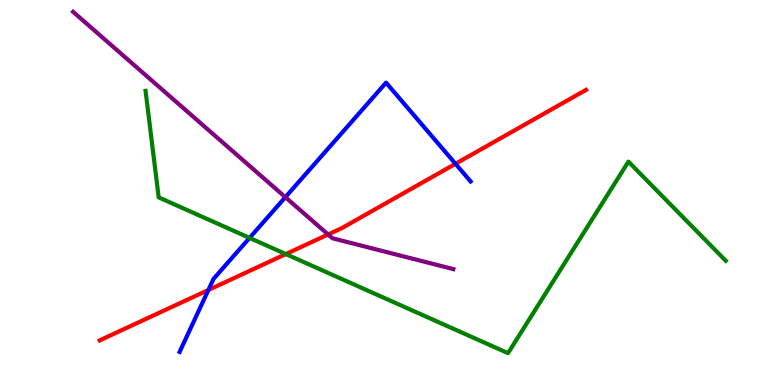[{'lines': ['blue', 'red'], 'intersections': [{'x': 2.69, 'y': 2.47}, {'x': 5.88, 'y': 5.75}]}, {'lines': ['green', 'red'], 'intersections': [{'x': 3.69, 'y': 3.4}]}, {'lines': ['purple', 'red'], 'intersections': [{'x': 4.23, 'y': 3.91}]}, {'lines': ['blue', 'green'], 'intersections': [{'x': 3.22, 'y': 3.82}]}, {'lines': ['blue', 'purple'], 'intersections': [{'x': 3.68, 'y': 4.88}]}, {'lines': ['green', 'purple'], 'intersections': []}]